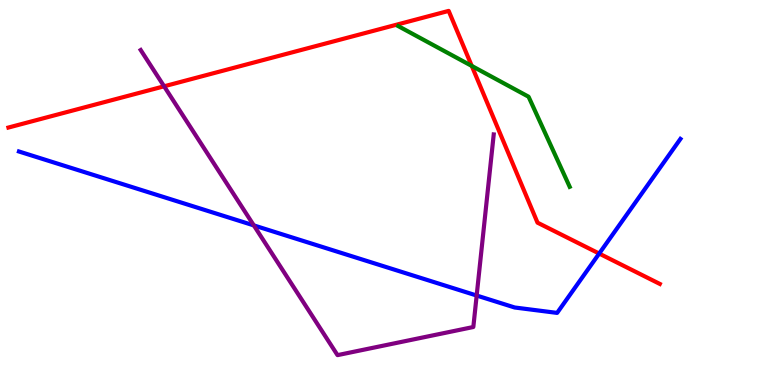[{'lines': ['blue', 'red'], 'intersections': [{'x': 7.73, 'y': 3.41}]}, {'lines': ['green', 'red'], 'intersections': [{'x': 6.09, 'y': 8.29}]}, {'lines': ['purple', 'red'], 'intersections': [{'x': 2.12, 'y': 7.76}]}, {'lines': ['blue', 'green'], 'intersections': []}, {'lines': ['blue', 'purple'], 'intersections': [{'x': 3.28, 'y': 4.15}, {'x': 6.15, 'y': 2.32}]}, {'lines': ['green', 'purple'], 'intersections': []}]